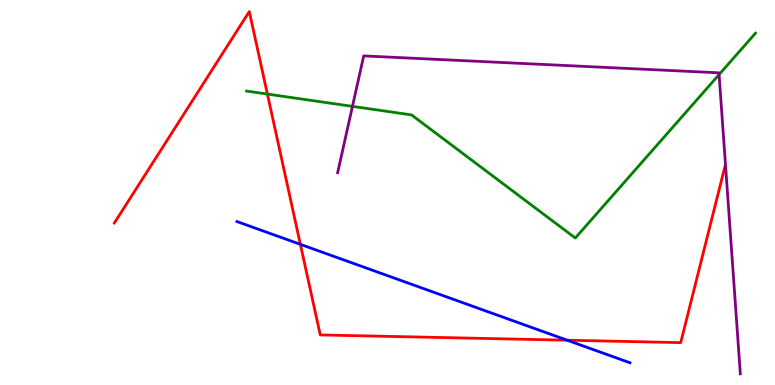[{'lines': ['blue', 'red'], 'intersections': [{'x': 3.88, 'y': 3.65}, {'x': 7.32, 'y': 1.16}]}, {'lines': ['green', 'red'], 'intersections': [{'x': 3.45, 'y': 7.56}]}, {'lines': ['purple', 'red'], 'intersections': []}, {'lines': ['blue', 'green'], 'intersections': []}, {'lines': ['blue', 'purple'], 'intersections': []}, {'lines': ['green', 'purple'], 'intersections': [{'x': 4.55, 'y': 7.24}, {'x': 9.28, 'y': 8.06}]}]